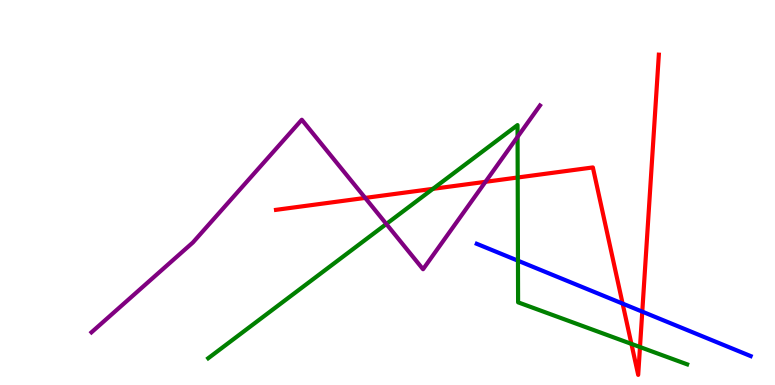[{'lines': ['blue', 'red'], 'intersections': [{'x': 8.03, 'y': 2.11}, {'x': 8.29, 'y': 1.91}]}, {'lines': ['green', 'red'], 'intersections': [{'x': 5.59, 'y': 5.09}, {'x': 6.68, 'y': 5.39}, {'x': 8.15, 'y': 1.07}, {'x': 8.26, 'y': 0.986}]}, {'lines': ['purple', 'red'], 'intersections': [{'x': 4.71, 'y': 4.86}, {'x': 6.26, 'y': 5.28}]}, {'lines': ['blue', 'green'], 'intersections': [{'x': 6.68, 'y': 3.23}]}, {'lines': ['blue', 'purple'], 'intersections': []}, {'lines': ['green', 'purple'], 'intersections': [{'x': 4.98, 'y': 4.18}, {'x': 6.68, 'y': 6.44}]}]